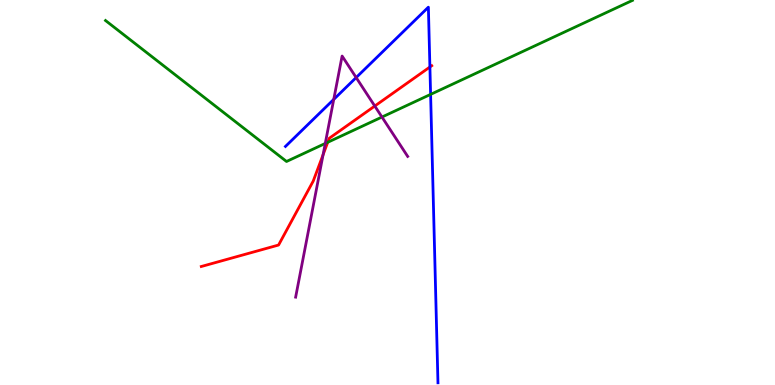[{'lines': ['blue', 'red'], 'intersections': [{'x': 5.55, 'y': 8.26}]}, {'lines': ['green', 'red'], 'intersections': [{'x': 4.23, 'y': 6.3}]}, {'lines': ['purple', 'red'], 'intersections': [{'x': 4.17, 'y': 5.98}, {'x': 4.84, 'y': 7.25}]}, {'lines': ['blue', 'green'], 'intersections': [{'x': 5.56, 'y': 7.55}]}, {'lines': ['blue', 'purple'], 'intersections': [{'x': 4.31, 'y': 7.42}, {'x': 4.6, 'y': 7.99}]}, {'lines': ['green', 'purple'], 'intersections': [{'x': 4.2, 'y': 6.27}, {'x': 4.93, 'y': 6.96}]}]